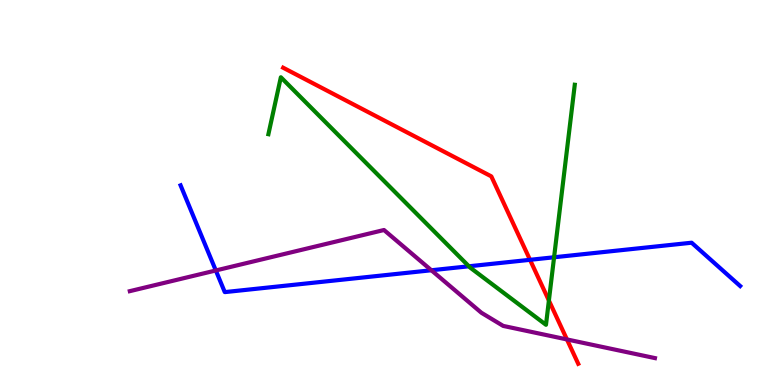[{'lines': ['blue', 'red'], 'intersections': [{'x': 6.84, 'y': 3.25}]}, {'lines': ['green', 'red'], 'intersections': [{'x': 7.08, 'y': 2.19}]}, {'lines': ['purple', 'red'], 'intersections': [{'x': 7.32, 'y': 1.18}]}, {'lines': ['blue', 'green'], 'intersections': [{'x': 6.05, 'y': 3.08}, {'x': 7.15, 'y': 3.32}]}, {'lines': ['blue', 'purple'], 'intersections': [{'x': 2.78, 'y': 2.97}, {'x': 5.57, 'y': 2.98}]}, {'lines': ['green', 'purple'], 'intersections': []}]